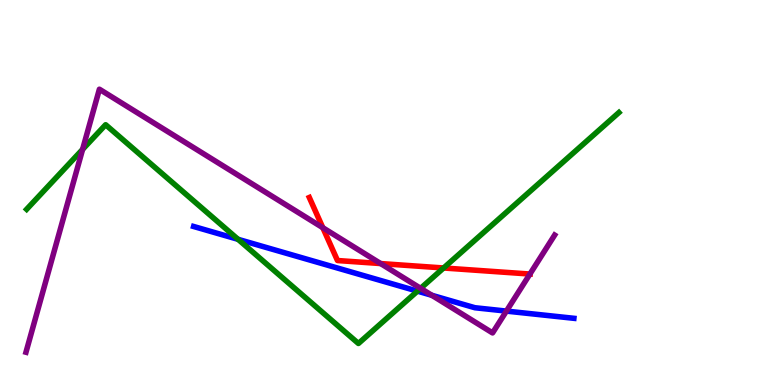[{'lines': ['blue', 'red'], 'intersections': []}, {'lines': ['green', 'red'], 'intersections': [{'x': 5.72, 'y': 3.04}]}, {'lines': ['purple', 'red'], 'intersections': [{'x': 4.17, 'y': 4.09}, {'x': 4.91, 'y': 3.15}, {'x': 6.84, 'y': 2.88}]}, {'lines': ['blue', 'green'], 'intersections': [{'x': 3.07, 'y': 3.78}, {'x': 5.39, 'y': 2.44}]}, {'lines': ['blue', 'purple'], 'intersections': [{'x': 5.57, 'y': 2.33}, {'x': 6.53, 'y': 1.92}]}, {'lines': ['green', 'purple'], 'intersections': [{'x': 1.07, 'y': 6.12}, {'x': 5.43, 'y': 2.51}]}]